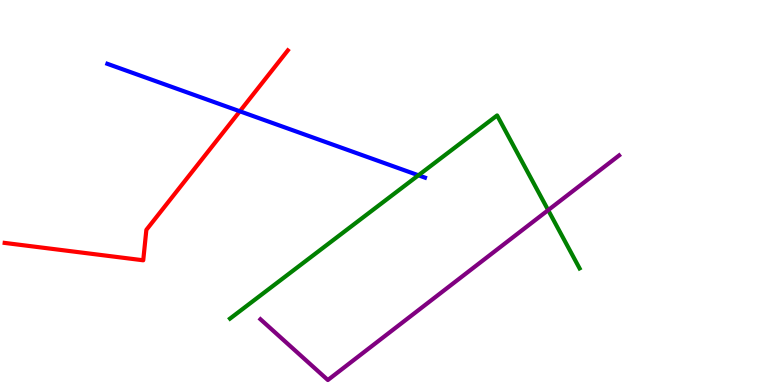[{'lines': ['blue', 'red'], 'intersections': [{'x': 3.09, 'y': 7.11}]}, {'lines': ['green', 'red'], 'intersections': []}, {'lines': ['purple', 'red'], 'intersections': []}, {'lines': ['blue', 'green'], 'intersections': [{'x': 5.4, 'y': 5.45}]}, {'lines': ['blue', 'purple'], 'intersections': []}, {'lines': ['green', 'purple'], 'intersections': [{'x': 7.07, 'y': 4.54}]}]